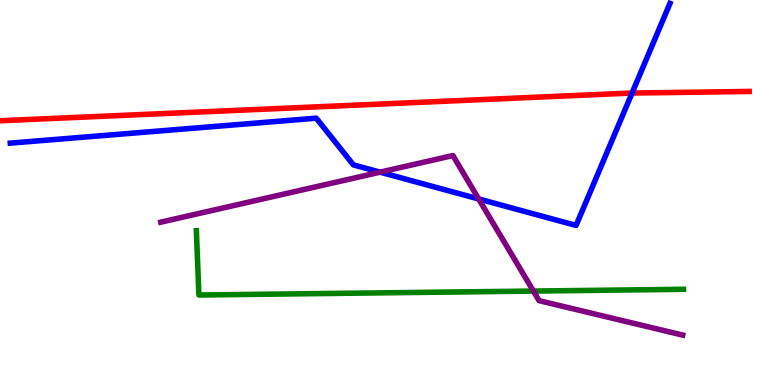[{'lines': ['blue', 'red'], 'intersections': [{'x': 8.16, 'y': 7.58}]}, {'lines': ['green', 'red'], 'intersections': []}, {'lines': ['purple', 'red'], 'intersections': []}, {'lines': ['blue', 'green'], 'intersections': []}, {'lines': ['blue', 'purple'], 'intersections': [{'x': 4.9, 'y': 5.53}, {'x': 6.18, 'y': 4.83}]}, {'lines': ['green', 'purple'], 'intersections': [{'x': 6.88, 'y': 2.44}]}]